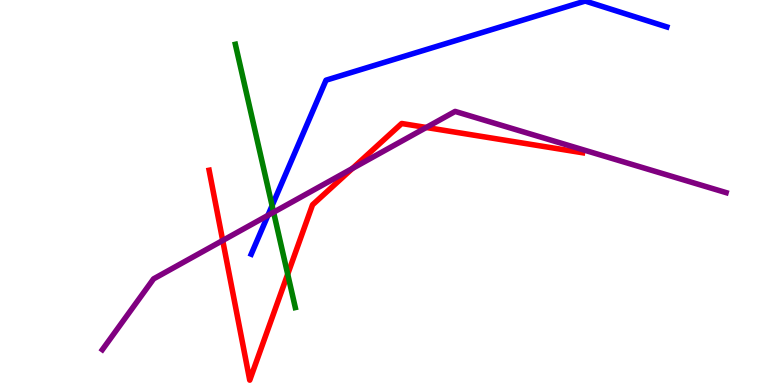[{'lines': ['blue', 'red'], 'intersections': []}, {'lines': ['green', 'red'], 'intersections': [{'x': 3.71, 'y': 2.88}]}, {'lines': ['purple', 'red'], 'intersections': [{'x': 2.87, 'y': 3.75}, {'x': 4.55, 'y': 5.62}, {'x': 5.5, 'y': 6.69}]}, {'lines': ['blue', 'green'], 'intersections': [{'x': 3.51, 'y': 4.66}]}, {'lines': ['blue', 'purple'], 'intersections': [{'x': 3.46, 'y': 4.41}]}, {'lines': ['green', 'purple'], 'intersections': [{'x': 3.53, 'y': 4.49}]}]